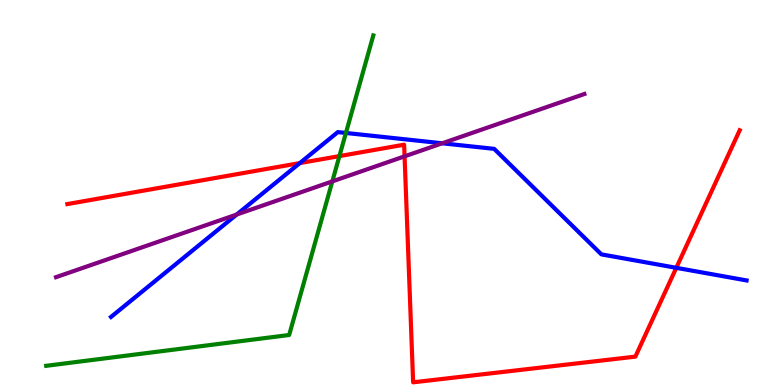[{'lines': ['blue', 'red'], 'intersections': [{'x': 3.87, 'y': 5.76}, {'x': 8.73, 'y': 3.04}]}, {'lines': ['green', 'red'], 'intersections': [{'x': 4.38, 'y': 5.95}]}, {'lines': ['purple', 'red'], 'intersections': [{'x': 5.22, 'y': 5.94}]}, {'lines': ['blue', 'green'], 'intersections': [{'x': 4.46, 'y': 6.55}]}, {'lines': ['blue', 'purple'], 'intersections': [{'x': 3.05, 'y': 4.43}, {'x': 5.71, 'y': 6.28}]}, {'lines': ['green', 'purple'], 'intersections': [{'x': 4.29, 'y': 5.29}]}]